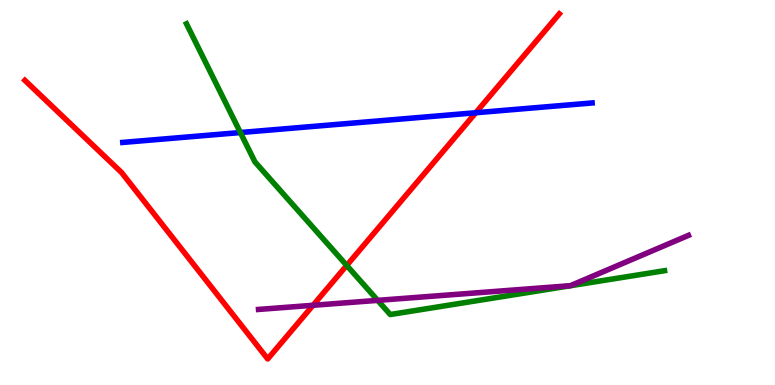[{'lines': ['blue', 'red'], 'intersections': [{'x': 6.14, 'y': 7.07}]}, {'lines': ['green', 'red'], 'intersections': [{'x': 4.47, 'y': 3.11}]}, {'lines': ['purple', 'red'], 'intersections': [{'x': 4.04, 'y': 2.07}]}, {'lines': ['blue', 'green'], 'intersections': [{'x': 3.1, 'y': 6.56}]}, {'lines': ['blue', 'purple'], 'intersections': []}, {'lines': ['green', 'purple'], 'intersections': [{'x': 4.87, 'y': 2.2}]}]